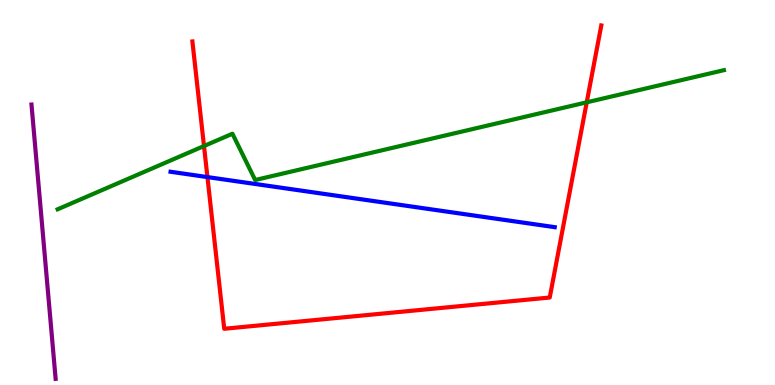[{'lines': ['blue', 'red'], 'intersections': [{'x': 2.68, 'y': 5.4}]}, {'lines': ['green', 'red'], 'intersections': [{'x': 2.63, 'y': 6.21}, {'x': 7.57, 'y': 7.34}]}, {'lines': ['purple', 'red'], 'intersections': []}, {'lines': ['blue', 'green'], 'intersections': []}, {'lines': ['blue', 'purple'], 'intersections': []}, {'lines': ['green', 'purple'], 'intersections': []}]